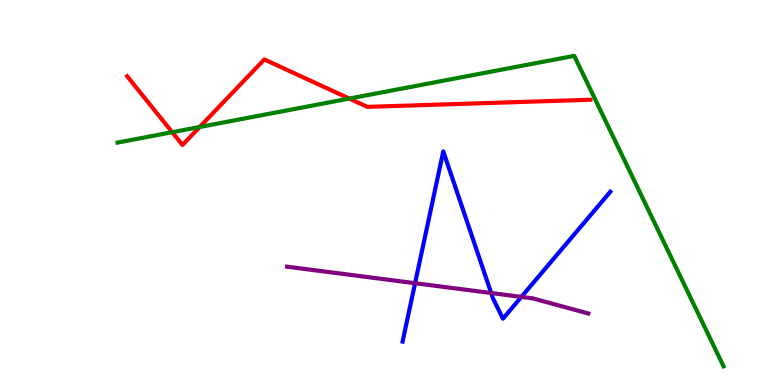[{'lines': ['blue', 'red'], 'intersections': []}, {'lines': ['green', 'red'], 'intersections': [{'x': 2.22, 'y': 6.57}, {'x': 2.58, 'y': 6.7}, {'x': 4.51, 'y': 7.44}]}, {'lines': ['purple', 'red'], 'intersections': []}, {'lines': ['blue', 'green'], 'intersections': []}, {'lines': ['blue', 'purple'], 'intersections': [{'x': 5.36, 'y': 2.64}, {'x': 6.34, 'y': 2.39}, {'x': 6.73, 'y': 2.29}]}, {'lines': ['green', 'purple'], 'intersections': []}]